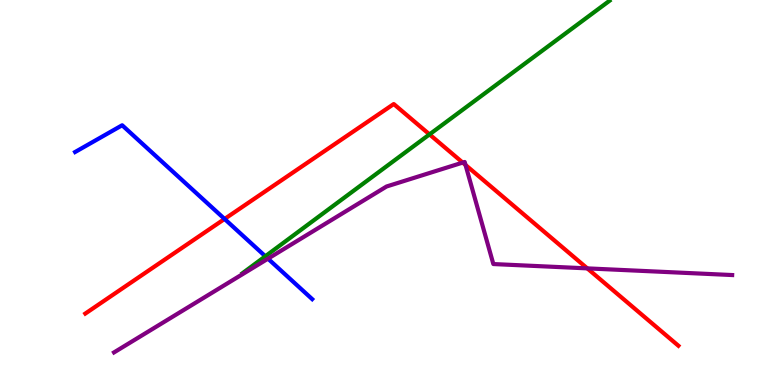[{'lines': ['blue', 'red'], 'intersections': [{'x': 2.9, 'y': 4.31}]}, {'lines': ['green', 'red'], 'intersections': [{'x': 5.54, 'y': 6.51}]}, {'lines': ['purple', 'red'], 'intersections': [{'x': 5.97, 'y': 5.78}, {'x': 6.01, 'y': 5.71}, {'x': 7.58, 'y': 3.03}]}, {'lines': ['blue', 'green'], 'intersections': [{'x': 3.42, 'y': 3.34}]}, {'lines': ['blue', 'purple'], 'intersections': [{'x': 3.46, 'y': 3.28}]}, {'lines': ['green', 'purple'], 'intersections': []}]